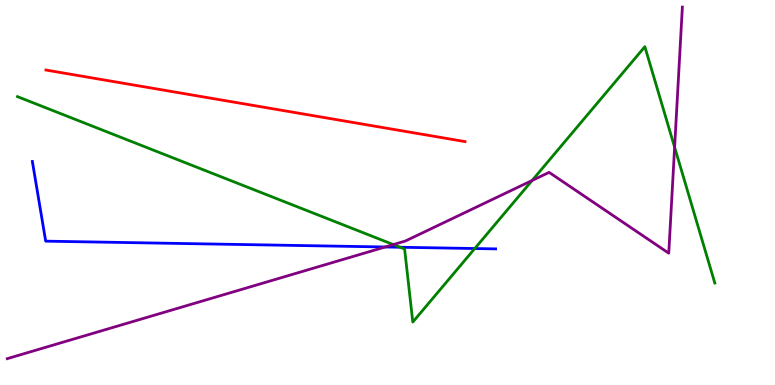[{'lines': ['blue', 'red'], 'intersections': []}, {'lines': ['green', 'red'], 'intersections': []}, {'lines': ['purple', 'red'], 'intersections': []}, {'lines': ['blue', 'green'], 'intersections': [{'x': 5.16, 'y': 3.58}, {'x': 6.13, 'y': 3.54}]}, {'lines': ['blue', 'purple'], 'intersections': [{'x': 4.97, 'y': 3.58}]}, {'lines': ['green', 'purple'], 'intersections': [{'x': 5.08, 'y': 3.65}, {'x': 6.87, 'y': 5.31}, {'x': 8.7, 'y': 6.18}]}]